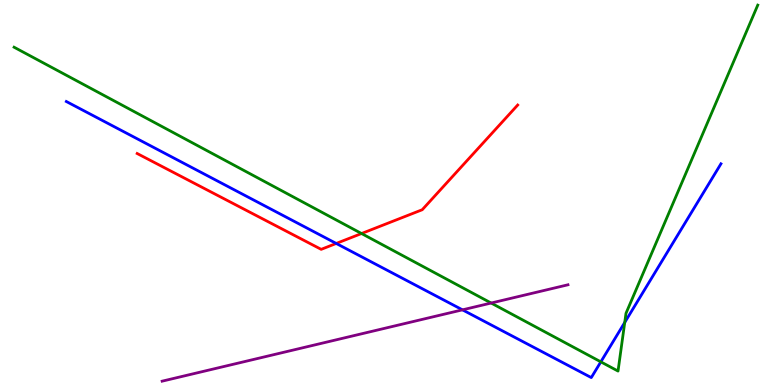[{'lines': ['blue', 'red'], 'intersections': [{'x': 4.34, 'y': 3.68}]}, {'lines': ['green', 'red'], 'intersections': [{'x': 4.67, 'y': 3.93}]}, {'lines': ['purple', 'red'], 'intersections': []}, {'lines': ['blue', 'green'], 'intersections': [{'x': 7.75, 'y': 0.601}, {'x': 8.06, 'y': 1.62}]}, {'lines': ['blue', 'purple'], 'intersections': [{'x': 5.97, 'y': 1.95}]}, {'lines': ['green', 'purple'], 'intersections': [{'x': 6.34, 'y': 2.13}]}]